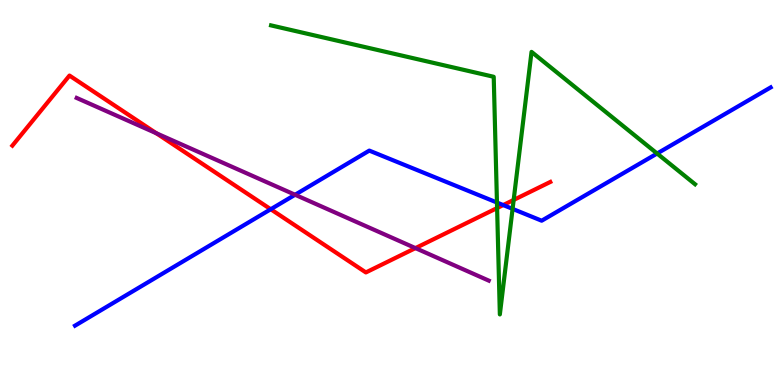[{'lines': ['blue', 'red'], 'intersections': [{'x': 3.49, 'y': 4.57}, {'x': 6.49, 'y': 4.67}]}, {'lines': ['green', 'red'], 'intersections': [{'x': 6.41, 'y': 4.6}, {'x': 6.63, 'y': 4.81}]}, {'lines': ['purple', 'red'], 'intersections': [{'x': 2.02, 'y': 6.54}, {'x': 5.36, 'y': 3.56}]}, {'lines': ['blue', 'green'], 'intersections': [{'x': 6.41, 'y': 4.74}, {'x': 6.61, 'y': 4.57}, {'x': 8.48, 'y': 6.01}]}, {'lines': ['blue', 'purple'], 'intersections': [{'x': 3.81, 'y': 4.94}]}, {'lines': ['green', 'purple'], 'intersections': []}]